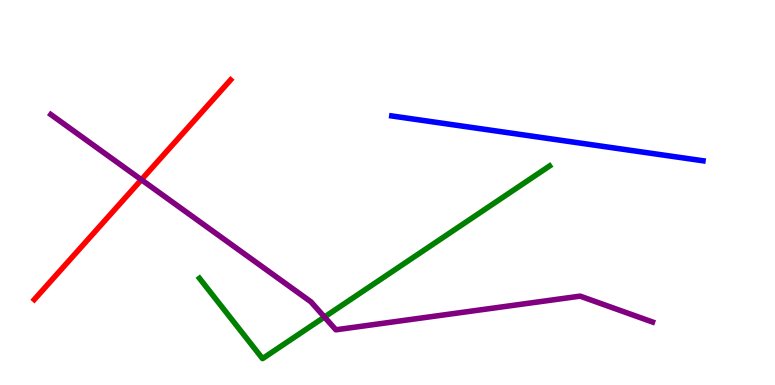[{'lines': ['blue', 'red'], 'intersections': []}, {'lines': ['green', 'red'], 'intersections': []}, {'lines': ['purple', 'red'], 'intersections': [{'x': 1.82, 'y': 5.33}]}, {'lines': ['blue', 'green'], 'intersections': []}, {'lines': ['blue', 'purple'], 'intersections': []}, {'lines': ['green', 'purple'], 'intersections': [{'x': 4.19, 'y': 1.77}]}]